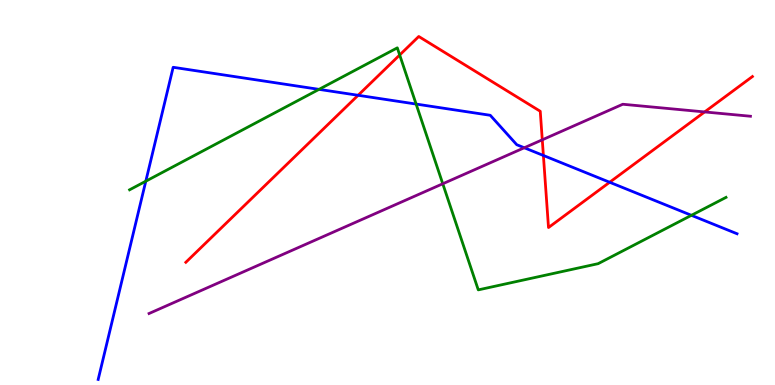[{'lines': ['blue', 'red'], 'intersections': [{'x': 4.62, 'y': 7.53}, {'x': 7.01, 'y': 5.96}, {'x': 7.87, 'y': 5.27}]}, {'lines': ['green', 'red'], 'intersections': [{'x': 5.16, 'y': 8.57}]}, {'lines': ['purple', 'red'], 'intersections': [{'x': 7.0, 'y': 6.37}, {'x': 9.09, 'y': 7.09}]}, {'lines': ['blue', 'green'], 'intersections': [{'x': 1.88, 'y': 5.29}, {'x': 4.12, 'y': 7.68}, {'x': 5.37, 'y': 7.3}, {'x': 8.92, 'y': 4.41}]}, {'lines': ['blue', 'purple'], 'intersections': [{'x': 6.77, 'y': 6.16}]}, {'lines': ['green', 'purple'], 'intersections': [{'x': 5.71, 'y': 5.23}]}]